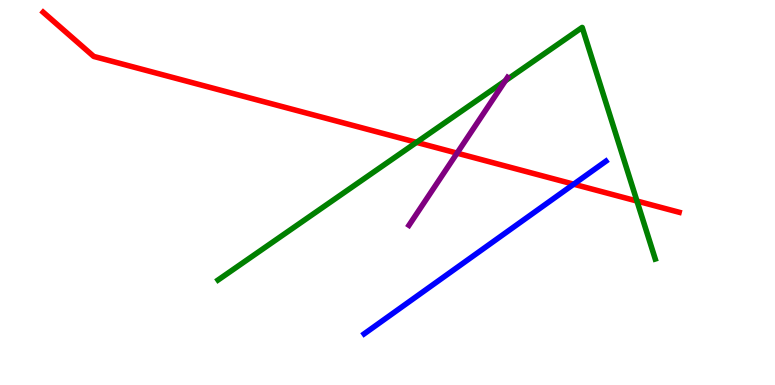[{'lines': ['blue', 'red'], 'intersections': [{'x': 7.4, 'y': 5.22}]}, {'lines': ['green', 'red'], 'intersections': [{'x': 5.37, 'y': 6.3}, {'x': 8.22, 'y': 4.78}]}, {'lines': ['purple', 'red'], 'intersections': [{'x': 5.9, 'y': 6.02}]}, {'lines': ['blue', 'green'], 'intersections': []}, {'lines': ['blue', 'purple'], 'intersections': []}, {'lines': ['green', 'purple'], 'intersections': [{'x': 6.52, 'y': 7.9}]}]